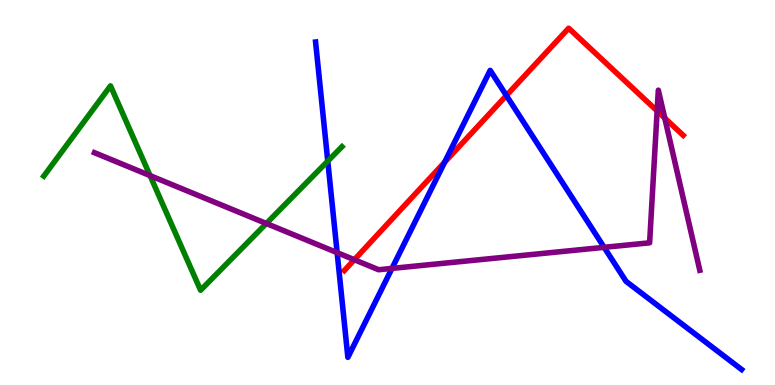[{'lines': ['blue', 'red'], 'intersections': [{'x': 5.74, 'y': 5.79}, {'x': 6.53, 'y': 7.52}]}, {'lines': ['green', 'red'], 'intersections': []}, {'lines': ['purple', 'red'], 'intersections': [{'x': 4.57, 'y': 3.25}, {'x': 8.48, 'y': 7.12}, {'x': 8.58, 'y': 6.93}]}, {'lines': ['blue', 'green'], 'intersections': [{'x': 4.23, 'y': 5.82}]}, {'lines': ['blue', 'purple'], 'intersections': [{'x': 4.35, 'y': 3.44}, {'x': 5.06, 'y': 3.03}, {'x': 7.8, 'y': 3.58}]}, {'lines': ['green', 'purple'], 'intersections': [{'x': 1.94, 'y': 5.44}, {'x': 3.44, 'y': 4.2}]}]